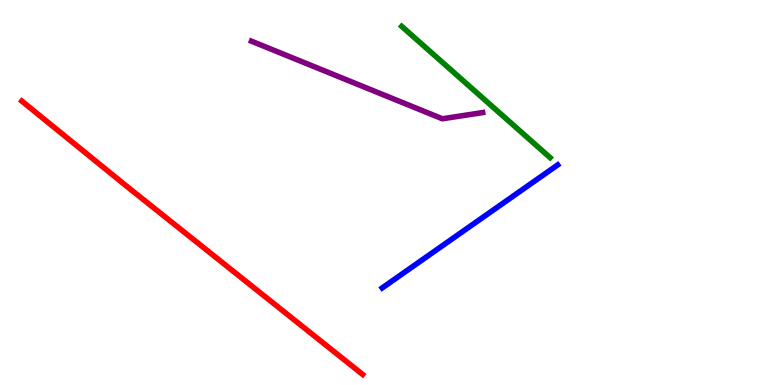[{'lines': ['blue', 'red'], 'intersections': []}, {'lines': ['green', 'red'], 'intersections': []}, {'lines': ['purple', 'red'], 'intersections': []}, {'lines': ['blue', 'green'], 'intersections': []}, {'lines': ['blue', 'purple'], 'intersections': []}, {'lines': ['green', 'purple'], 'intersections': []}]